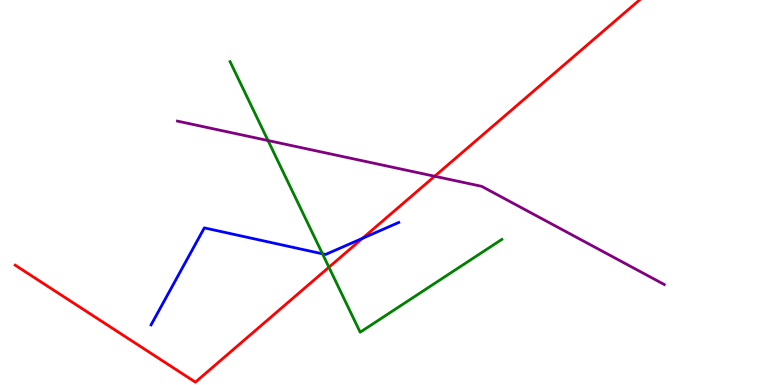[{'lines': ['blue', 'red'], 'intersections': [{'x': 4.68, 'y': 3.81}]}, {'lines': ['green', 'red'], 'intersections': [{'x': 4.24, 'y': 3.06}]}, {'lines': ['purple', 'red'], 'intersections': [{'x': 5.61, 'y': 5.42}]}, {'lines': ['blue', 'green'], 'intersections': [{'x': 4.16, 'y': 3.41}]}, {'lines': ['blue', 'purple'], 'intersections': []}, {'lines': ['green', 'purple'], 'intersections': [{'x': 3.46, 'y': 6.35}]}]